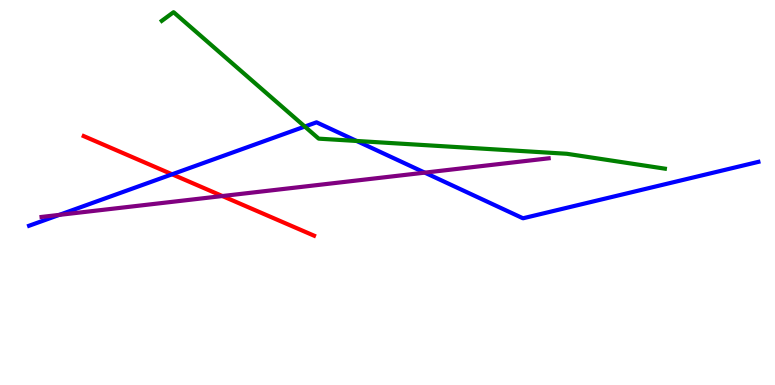[{'lines': ['blue', 'red'], 'intersections': [{'x': 2.22, 'y': 5.47}]}, {'lines': ['green', 'red'], 'intersections': []}, {'lines': ['purple', 'red'], 'intersections': [{'x': 2.87, 'y': 4.91}]}, {'lines': ['blue', 'green'], 'intersections': [{'x': 3.93, 'y': 6.71}, {'x': 4.6, 'y': 6.34}]}, {'lines': ['blue', 'purple'], 'intersections': [{'x': 0.765, 'y': 4.42}, {'x': 5.48, 'y': 5.52}]}, {'lines': ['green', 'purple'], 'intersections': []}]